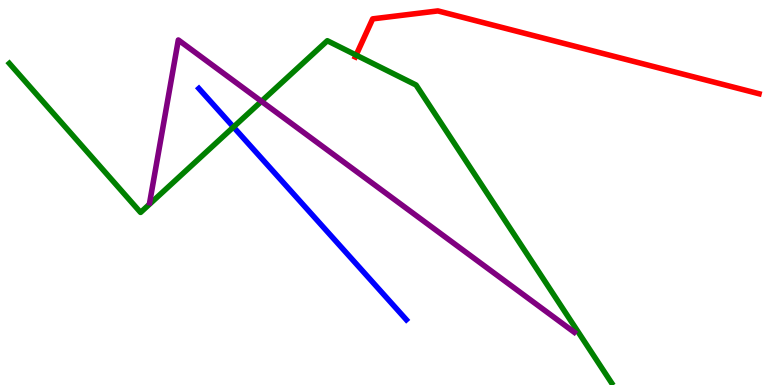[{'lines': ['blue', 'red'], 'intersections': []}, {'lines': ['green', 'red'], 'intersections': [{'x': 4.59, 'y': 8.57}]}, {'lines': ['purple', 'red'], 'intersections': []}, {'lines': ['blue', 'green'], 'intersections': [{'x': 3.01, 'y': 6.7}]}, {'lines': ['blue', 'purple'], 'intersections': []}, {'lines': ['green', 'purple'], 'intersections': [{'x': 3.37, 'y': 7.37}]}]